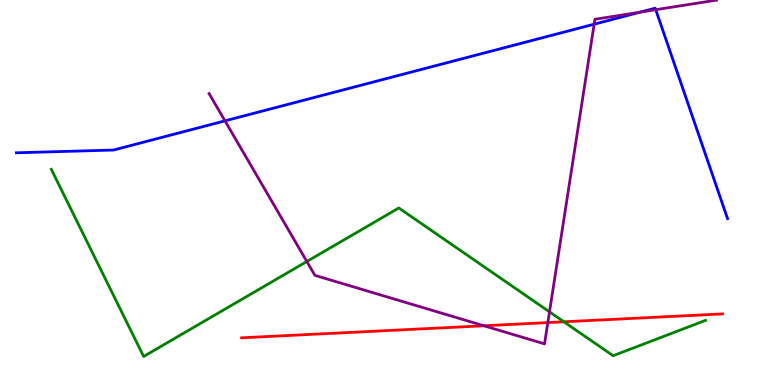[{'lines': ['blue', 'red'], 'intersections': []}, {'lines': ['green', 'red'], 'intersections': [{'x': 7.28, 'y': 1.64}]}, {'lines': ['purple', 'red'], 'intersections': [{'x': 6.24, 'y': 1.54}, {'x': 7.07, 'y': 1.62}]}, {'lines': ['blue', 'green'], 'intersections': []}, {'lines': ['blue', 'purple'], 'intersections': [{'x': 2.9, 'y': 6.86}, {'x': 7.67, 'y': 9.37}, {'x': 8.26, 'y': 9.68}, {'x': 8.46, 'y': 9.75}]}, {'lines': ['green', 'purple'], 'intersections': [{'x': 3.96, 'y': 3.21}, {'x': 7.09, 'y': 1.9}]}]